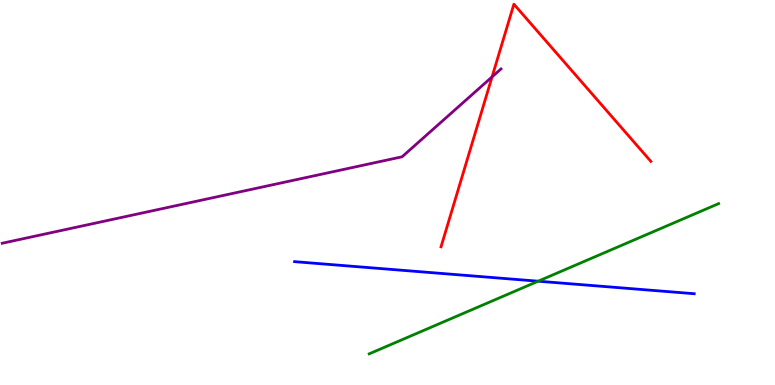[{'lines': ['blue', 'red'], 'intersections': []}, {'lines': ['green', 'red'], 'intersections': []}, {'lines': ['purple', 'red'], 'intersections': [{'x': 6.35, 'y': 8.0}]}, {'lines': ['blue', 'green'], 'intersections': [{'x': 6.94, 'y': 2.7}]}, {'lines': ['blue', 'purple'], 'intersections': []}, {'lines': ['green', 'purple'], 'intersections': []}]